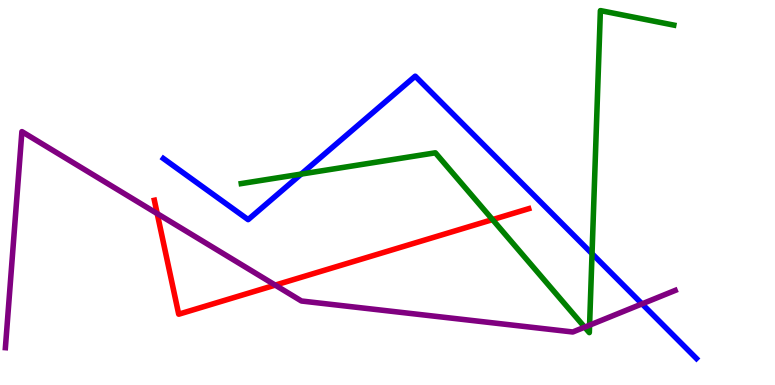[{'lines': ['blue', 'red'], 'intersections': []}, {'lines': ['green', 'red'], 'intersections': [{'x': 6.36, 'y': 4.3}]}, {'lines': ['purple', 'red'], 'intersections': [{'x': 2.03, 'y': 4.45}, {'x': 3.55, 'y': 2.59}]}, {'lines': ['blue', 'green'], 'intersections': [{'x': 3.89, 'y': 5.48}, {'x': 7.64, 'y': 3.41}]}, {'lines': ['blue', 'purple'], 'intersections': [{'x': 8.28, 'y': 2.11}]}, {'lines': ['green', 'purple'], 'intersections': [{'x': 7.54, 'y': 1.5}, {'x': 7.61, 'y': 1.55}]}]